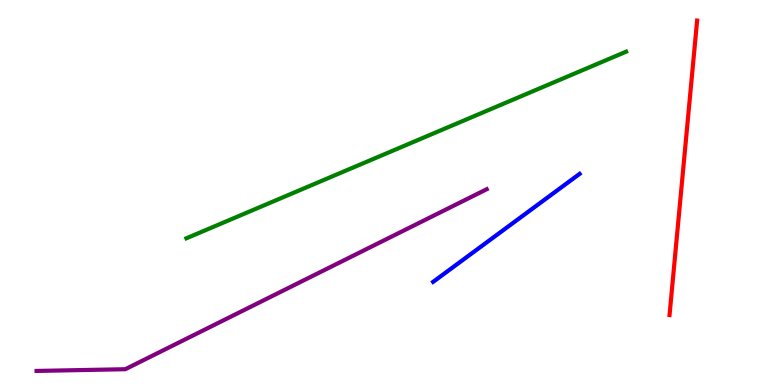[{'lines': ['blue', 'red'], 'intersections': []}, {'lines': ['green', 'red'], 'intersections': []}, {'lines': ['purple', 'red'], 'intersections': []}, {'lines': ['blue', 'green'], 'intersections': []}, {'lines': ['blue', 'purple'], 'intersections': []}, {'lines': ['green', 'purple'], 'intersections': []}]